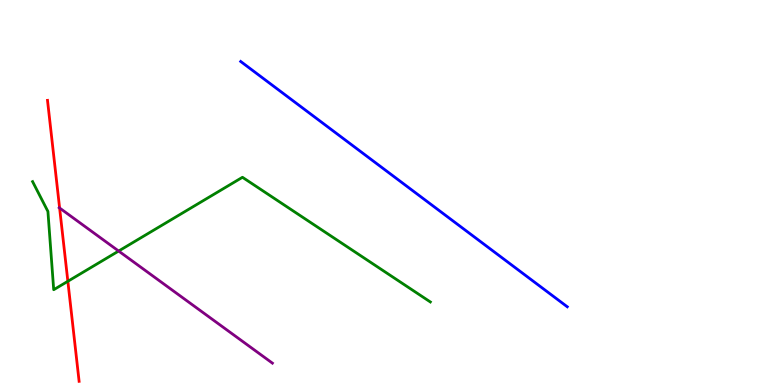[{'lines': ['blue', 'red'], 'intersections': []}, {'lines': ['green', 'red'], 'intersections': [{'x': 0.876, 'y': 2.69}]}, {'lines': ['purple', 'red'], 'intersections': [{'x': 0.769, 'y': 4.6}]}, {'lines': ['blue', 'green'], 'intersections': []}, {'lines': ['blue', 'purple'], 'intersections': []}, {'lines': ['green', 'purple'], 'intersections': [{'x': 1.53, 'y': 3.48}]}]